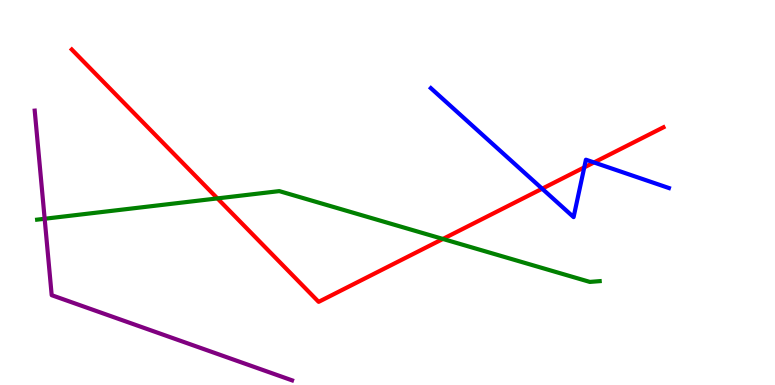[{'lines': ['blue', 'red'], 'intersections': [{'x': 7.0, 'y': 5.1}, {'x': 7.54, 'y': 5.65}, {'x': 7.66, 'y': 5.78}]}, {'lines': ['green', 'red'], 'intersections': [{'x': 2.81, 'y': 4.85}, {'x': 5.71, 'y': 3.79}]}, {'lines': ['purple', 'red'], 'intersections': []}, {'lines': ['blue', 'green'], 'intersections': []}, {'lines': ['blue', 'purple'], 'intersections': []}, {'lines': ['green', 'purple'], 'intersections': [{'x': 0.576, 'y': 4.32}]}]